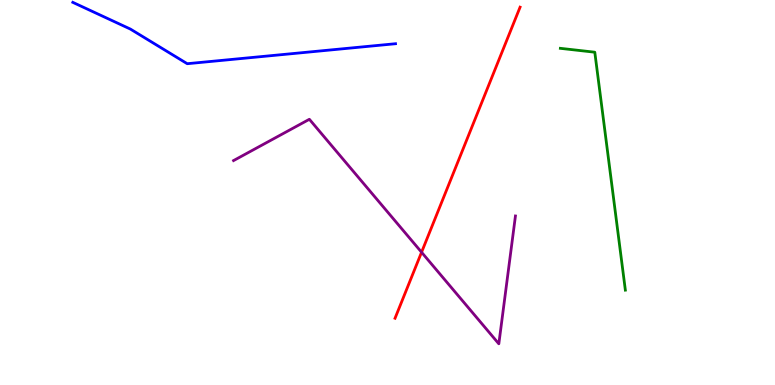[{'lines': ['blue', 'red'], 'intersections': []}, {'lines': ['green', 'red'], 'intersections': []}, {'lines': ['purple', 'red'], 'intersections': [{'x': 5.44, 'y': 3.45}]}, {'lines': ['blue', 'green'], 'intersections': []}, {'lines': ['blue', 'purple'], 'intersections': []}, {'lines': ['green', 'purple'], 'intersections': []}]